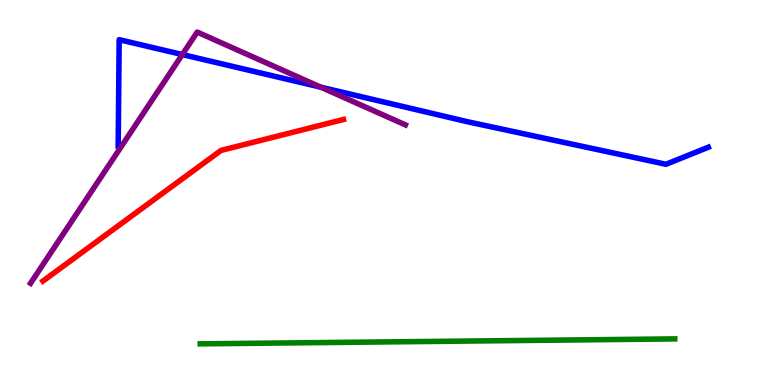[{'lines': ['blue', 'red'], 'intersections': []}, {'lines': ['green', 'red'], 'intersections': []}, {'lines': ['purple', 'red'], 'intersections': []}, {'lines': ['blue', 'green'], 'intersections': []}, {'lines': ['blue', 'purple'], 'intersections': [{'x': 2.35, 'y': 8.58}, {'x': 4.14, 'y': 7.74}]}, {'lines': ['green', 'purple'], 'intersections': []}]